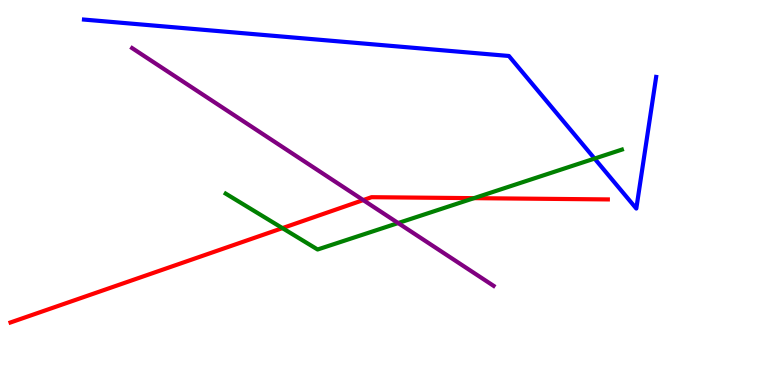[{'lines': ['blue', 'red'], 'intersections': []}, {'lines': ['green', 'red'], 'intersections': [{'x': 3.64, 'y': 4.07}, {'x': 6.12, 'y': 4.85}]}, {'lines': ['purple', 'red'], 'intersections': [{'x': 4.69, 'y': 4.8}]}, {'lines': ['blue', 'green'], 'intersections': [{'x': 7.67, 'y': 5.88}]}, {'lines': ['blue', 'purple'], 'intersections': []}, {'lines': ['green', 'purple'], 'intersections': [{'x': 5.14, 'y': 4.21}]}]